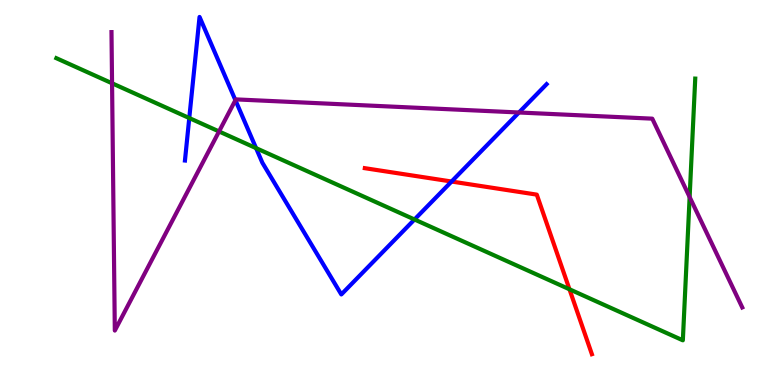[{'lines': ['blue', 'red'], 'intersections': [{'x': 5.83, 'y': 5.29}]}, {'lines': ['green', 'red'], 'intersections': [{'x': 7.35, 'y': 2.49}]}, {'lines': ['purple', 'red'], 'intersections': []}, {'lines': ['blue', 'green'], 'intersections': [{'x': 2.44, 'y': 6.93}, {'x': 3.3, 'y': 6.15}, {'x': 5.35, 'y': 4.3}]}, {'lines': ['blue', 'purple'], 'intersections': [{'x': 3.04, 'y': 7.4}, {'x': 6.7, 'y': 7.08}]}, {'lines': ['green', 'purple'], 'intersections': [{'x': 1.45, 'y': 7.84}, {'x': 2.83, 'y': 6.59}, {'x': 8.9, 'y': 4.88}]}]